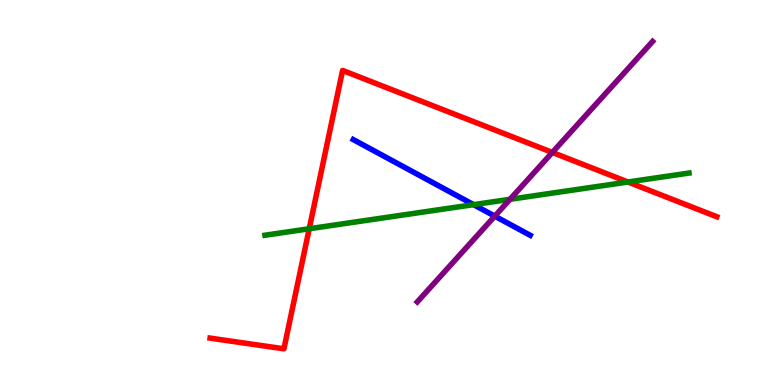[{'lines': ['blue', 'red'], 'intersections': []}, {'lines': ['green', 'red'], 'intersections': [{'x': 3.99, 'y': 4.06}, {'x': 8.1, 'y': 5.27}]}, {'lines': ['purple', 'red'], 'intersections': [{'x': 7.13, 'y': 6.04}]}, {'lines': ['blue', 'green'], 'intersections': [{'x': 6.11, 'y': 4.68}]}, {'lines': ['blue', 'purple'], 'intersections': [{'x': 6.38, 'y': 4.39}]}, {'lines': ['green', 'purple'], 'intersections': [{'x': 6.58, 'y': 4.82}]}]